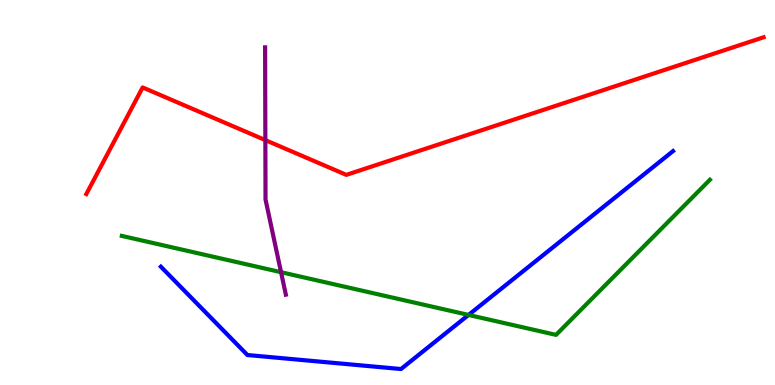[{'lines': ['blue', 'red'], 'intersections': []}, {'lines': ['green', 'red'], 'intersections': []}, {'lines': ['purple', 'red'], 'intersections': [{'x': 3.42, 'y': 6.36}]}, {'lines': ['blue', 'green'], 'intersections': [{'x': 6.05, 'y': 1.82}]}, {'lines': ['blue', 'purple'], 'intersections': []}, {'lines': ['green', 'purple'], 'intersections': [{'x': 3.63, 'y': 2.93}]}]